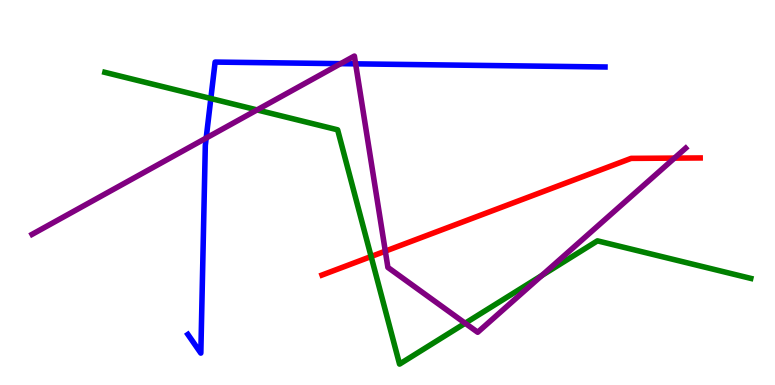[{'lines': ['blue', 'red'], 'intersections': []}, {'lines': ['green', 'red'], 'intersections': [{'x': 4.79, 'y': 3.34}]}, {'lines': ['purple', 'red'], 'intersections': [{'x': 4.97, 'y': 3.48}, {'x': 8.7, 'y': 5.89}]}, {'lines': ['blue', 'green'], 'intersections': [{'x': 2.72, 'y': 7.44}]}, {'lines': ['blue', 'purple'], 'intersections': [{'x': 2.66, 'y': 6.41}, {'x': 4.4, 'y': 8.35}, {'x': 4.59, 'y': 8.34}]}, {'lines': ['green', 'purple'], 'intersections': [{'x': 3.32, 'y': 7.15}, {'x': 6.0, 'y': 1.6}, {'x': 6.99, 'y': 2.84}]}]